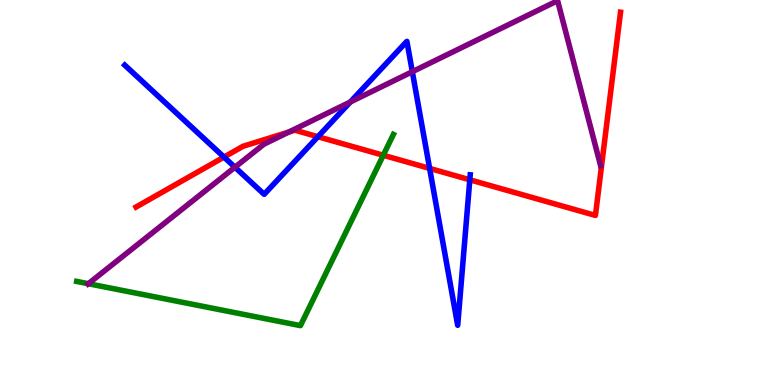[{'lines': ['blue', 'red'], 'intersections': [{'x': 2.89, 'y': 5.92}, {'x': 4.1, 'y': 6.45}, {'x': 5.54, 'y': 5.63}, {'x': 6.06, 'y': 5.33}]}, {'lines': ['green', 'red'], 'intersections': [{'x': 4.95, 'y': 5.97}]}, {'lines': ['purple', 'red'], 'intersections': [{'x': 3.73, 'y': 6.57}]}, {'lines': ['blue', 'green'], 'intersections': []}, {'lines': ['blue', 'purple'], 'intersections': [{'x': 3.03, 'y': 5.66}, {'x': 4.52, 'y': 7.35}, {'x': 5.32, 'y': 8.14}]}, {'lines': ['green', 'purple'], 'intersections': [{'x': 1.14, 'y': 2.63}]}]